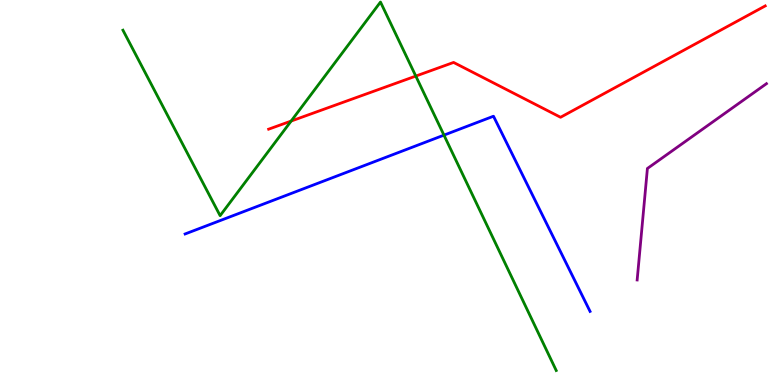[{'lines': ['blue', 'red'], 'intersections': []}, {'lines': ['green', 'red'], 'intersections': [{'x': 3.76, 'y': 6.86}, {'x': 5.37, 'y': 8.02}]}, {'lines': ['purple', 'red'], 'intersections': []}, {'lines': ['blue', 'green'], 'intersections': [{'x': 5.73, 'y': 6.49}]}, {'lines': ['blue', 'purple'], 'intersections': []}, {'lines': ['green', 'purple'], 'intersections': []}]